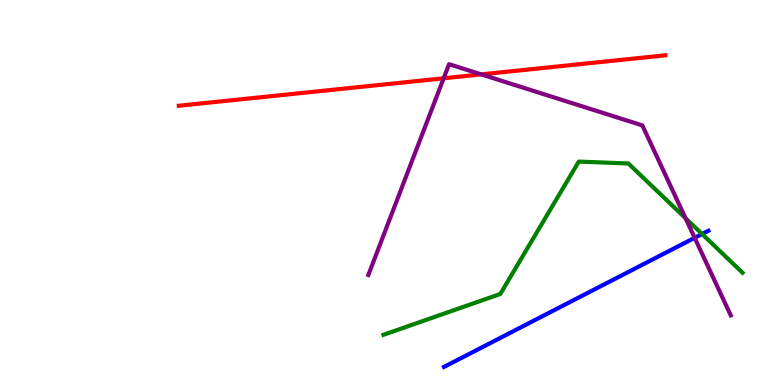[{'lines': ['blue', 'red'], 'intersections': []}, {'lines': ['green', 'red'], 'intersections': []}, {'lines': ['purple', 'red'], 'intersections': [{'x': 5.72, 'y': 7.97}, {'x': 6.21, 'y': 8.07}]}, {'lines': ['blue', 'green'], 'intersections': [{'x': 9.06, 'y': 3.92}]}, {'lines': ['blue', 'purple'], 'intersections': [{'x': 8.96, 'y': 3.82}]}, {'lines': ['green', 'purple'], 'intersections': [{'x': 8.85, 'y': 4.33}]}]